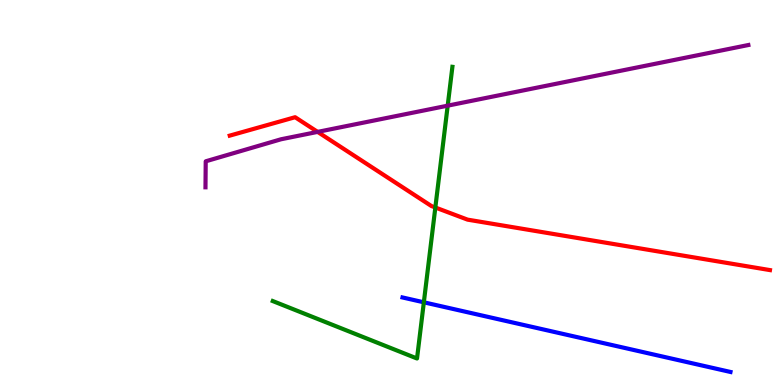[{'lines': ['blue', 'red'], 'intersections': []}, {'lines': ['green', 'red'], 'intersections': [{'x': 5.62, 'y': 4.61}]}, {'lines': ['purple', 'red'], 'intersections': [{'x': 4.1, 'y': 6.57}]}, {'lines': ['blue', 'green'], 'intersections': [{'x': 5.47, 'y': 2.15}]}, {'lines': ['blue', 'purple'], 'intersections': []}, {'lines': ['green', 'purple'], 'intersections': [{'x': 5.78, 'y': 7.26}]}]